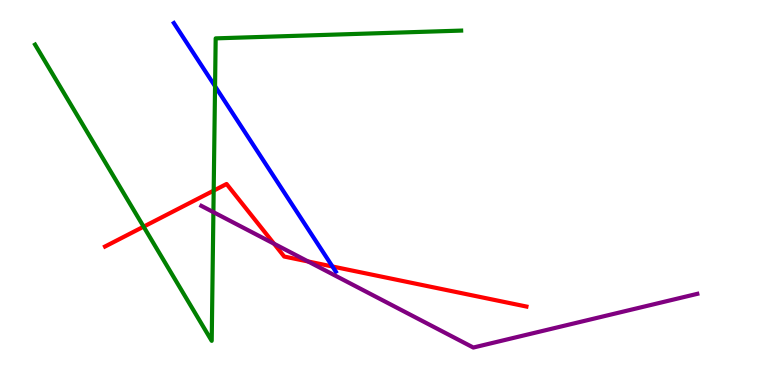[{'lines': ['blue', 'red'], 'intersections': [{'x': 4.29, 'y': 3.08}]}, {'lines': ['green', 'red'], 'intersections': [{'x': 1.85, 'y': 4.11}, {'x': 2.76, 'y': 5.05}]}, {'lines': ['purple', 'red'], 'intersections': [{'x': 3.54, 'y': 3.67}, {'x': 3.98, 'y': 3.21}]}, {'lines': ['blue', 'green'], 'intersections': [{'x': 2.77, 'y': 7.76}]}, {'lines': ['blue', 'purple'], 'intersections': []}, {'lines': ['green', 'purple'], 'intersections': [{'x': 2.75, 'y': 4.49}]}]